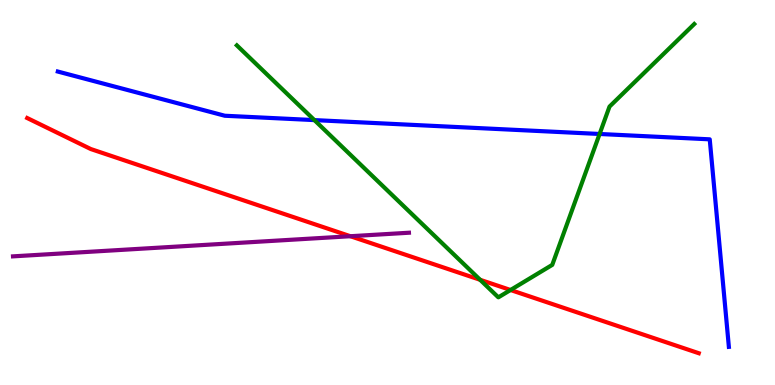[{'lines': ['blue', 'red'], 'intersections': []}, {'lines': ['green', 'red'], 'intersections': [{'x': 6.2, 'y': 2.73}, {'x': 6.59, 'y': 2.47}]}, {'lines': ['purple', 'red'], 'intersections': [{'x': 4.52, 'y': 3.86}]}, {'lines': ['blue', 'green'], 'intersections': [{'x': 4.06, 'y': 6.88}, {'x': 7.74, 'y': 6.52}]}, {'lines': ['blue', 'purple'], 'intersections': []}, {'lines': ['green', 'purple'], 'intersections': []}]